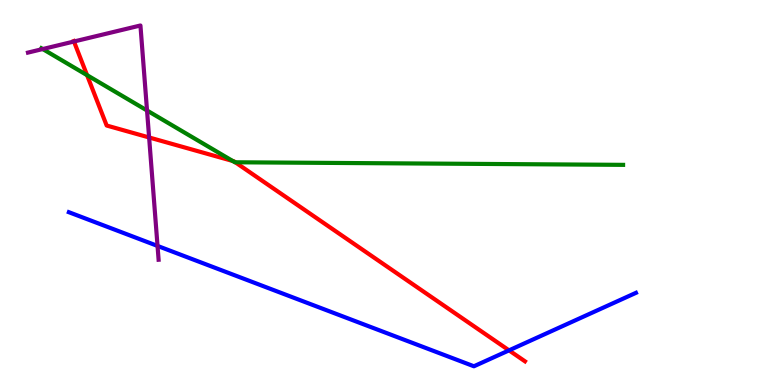[{'lines': ['blue', 'red'], 'intersections': [{'x': 6.57, 'y': 0.9}]}, {'lines': ['green', 'red'], 'intersections': [{'x': 1.12, 'y': 8.05}, {'x': 3.0, 'y': 5.82}, {'x': 3.04, 'y': 5.78}]}, {'lines': ['purple', 'red'], 'intersections': [{'x': 0.954, 'y': 8.92}, {'x': 1.92, 'y': 6.43}]}, {'lines': ['blue', 'green'], 'intersections': []}, {'lines': ['blue', 'purple'], 'intersections': [{'x': 2.03, 'y': 3.61}]}, {'lines': ['green', 'purple'], 'intersections': [{'x': 0.551, 'y': 8.73}, {'x': 1.9, 'y': 7.13}]}]